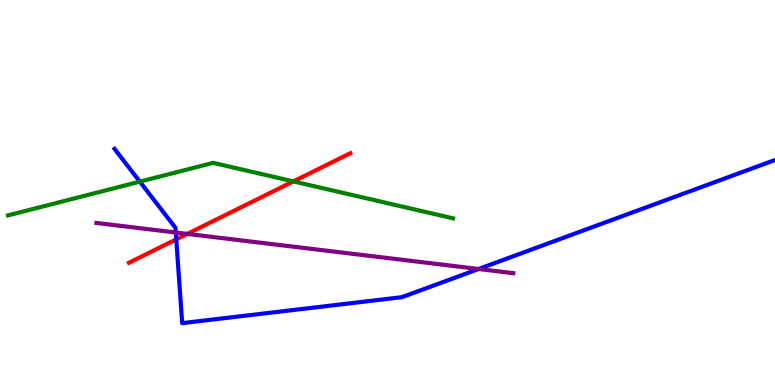[{'lines': ['blue', 'red'], 'intersections': [{'x': 2.27, 'y': 3.78}]}, {'lines': ['green', 'red'], 'intersections': [{'x': 3.79, 'y': 5.29}]}, {'lines': ['purple', 'red'], 'intersections': [{'x': 2.42, 'y': 3.92}]}, {'lines': ['blue', 'green'], 'intersections': [{'x': 1.8, 'y': 5.28}]}, {'lines': ['blue', 'purple'], 'intersections': [{'x': 2.27, 'y': 3.96}, {'x': 6.18, 'y': 3.01}]}, {'lines': ['green', 'purple'], 'intersections': []}]